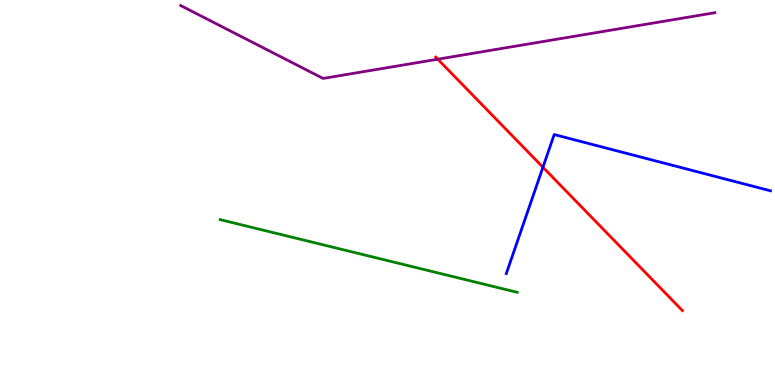[{'lines': ['blue', 'red'], 'intersections': [{'x': 7.01, 'y': 5.66}]}, {'lines': ['green', 'red'], 'intersections': []}, {'lines': ['purple', 'red'], 'intersections': [{'x': 5.65, 'y': 8.46}]}, {'lines': ['blue', 'green'], 'intersections': []}, {'lines': ['blue', 'purple'], 'intersections': []}, {'lines': ['green', 'purple'], 'intersections': []}]